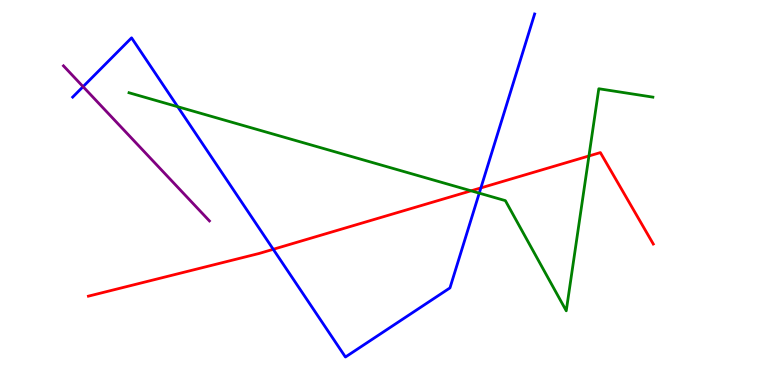[{'lines': ['blue', 'red'], 'intersections': [{'x': 3.53, 'y': 3.52}, {'x': 6.2, 'y': 5.12}]}, {'lines': ['green', 'red'], 'intersections': [{'x': 6.08, 'y': 5.04}, {'x': 7.6, 'y': 5.95}]}, {'lines': ['purple', 'red'], 'intersections': []}, {'lines': ['blue', 'green'], 'intersections': [{'x': 2.29, 'y': 7.23}, {'x': 6.18, 'y': 4.98}]}, {'lines': ['blue', 'purple'], 'intersections': [{'x': 1.07, 'y': 7.75}]}, {'lines': ['green', 'purple'], 'intersections': []}]